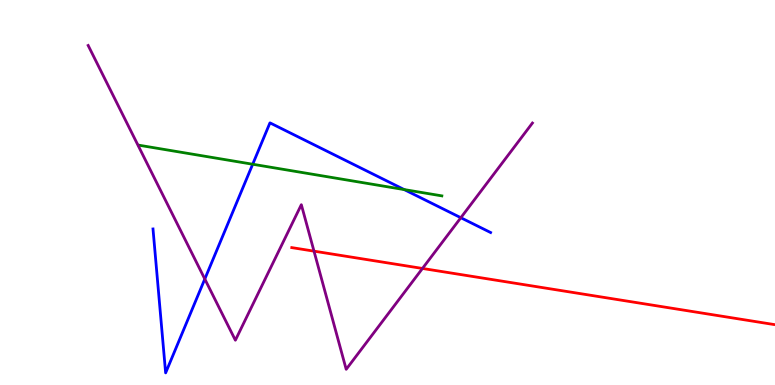[{'lines': ['blue', 'red'], 'intersections': []}, {'lines': ['green', 'red'], 'intersections': []}, {'lines': ['purple', 'red'], 'intersections': [{'x': 4.05, 'y': 3.48}, {'x': 5.45, 'y': 3.03}]}, {'lines': ['blue', 'green'], 'intersections': [{'x': 3.26, 'y': 5.73}, {'x': 5.22, 'y': 5.08}]}, {'lines': ['blue', 'purple'], 'intersections': [{'x': 2.64, 'y': 2.75}, {'x': 5.95, 'y': 4.34}]}, {'lines': ['green', 'purple'], 'intersections': []}]